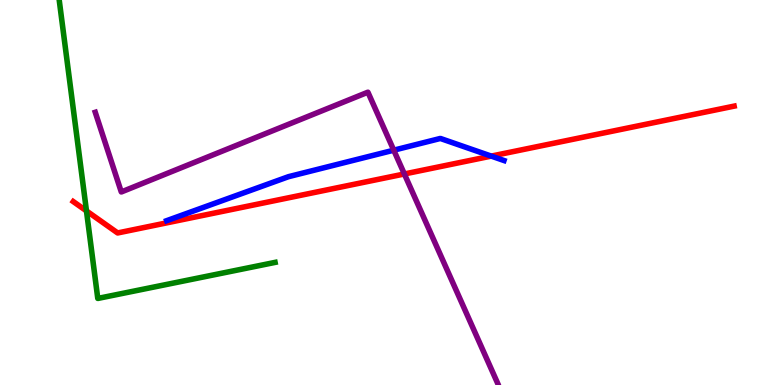[{'lines': ['blue', 'red'], 'intersections': [{'x': 6.34, 'y': 5.95}]}, {'lines': ['green', 'red'], 'intersections': [{'x': 1.12, 'y': 4.52}]}, {'lines': ['purple', 'red'], 'intersections': [{'x': 5.22, 'y': 5.48}]}, {'lines': ['blue', 'green'], 'intersections': []}, {'lines': ['blue', 'purple'], 'intersections': [{'x': 5.08, 'y': 6.1}]}, {'lines': ['green', 'purple'], 'intersections': []}]